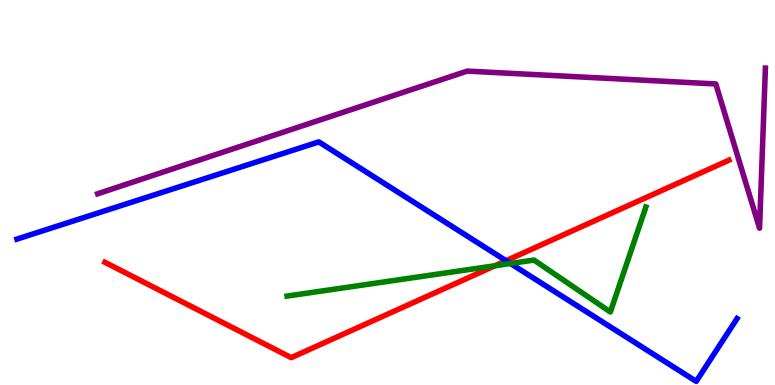[{'lines': ['blue', 'red'], 'intersections': [{'x': 6.53, 'y': 3.23}]}, {'lines': ['green', 'red'], 'intersections': [{'x': 6.39, 'y': 3.1}]}, {'lines': ['purple', 'red'], 'intersections': []}, {'lines': ['blue', 'green'], 'intersections': [{'x': 6.59, 'y': 3.16}]}, {'lines': ['blue', 'purple'], 'intersections': []}, {'lines': ['green', 'purple'], 'intersections': []}]